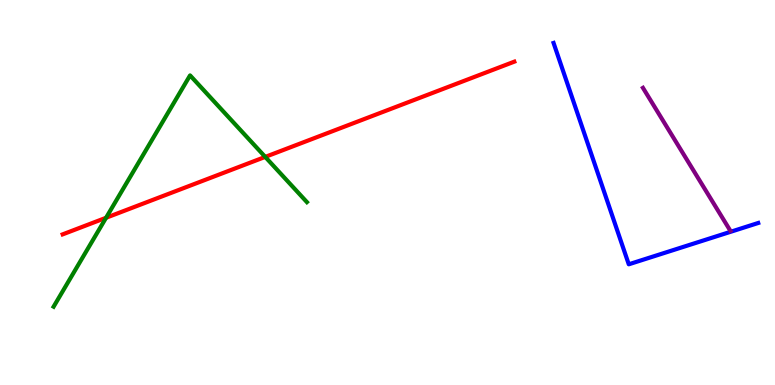[{'lines': ['blue', 'red'], 'intersections': []}, {'lines': ['green', 'red'], 'intersections': [{'x': 1.37, 'y': 4.34}, {'x': 3.42, 'y': 5.92}]}, {'lines': ['purple', 'red'], 'intersections': []}, {'lines': ['blue', 'green'], 'intersections': []}, {'lines': ['blue', 'purple'], 'intersections': []}, {'lines': ['green', 'purple'], 'intersections': []}]